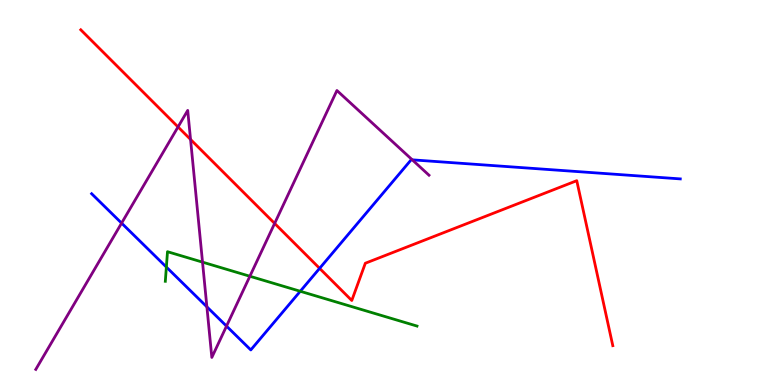[{'lines': ['blue', 'red'], 'intersections': [{'x': 4.12, 'y': 3.03}]}, {'lines': ['green', 'red'], 'intersections': []}, {'lines': ['purple', 'red'], 'intersections': [{'x': 2.3, 'y': 6.7}, {'x': 2.46, 'y': 6.38}, {'x': 3.54, 'y': 4.2}]}, {'lines': ['blue', 'green'], 'intersections': [{'x': 2.15, 'y': 3.06}, {'x': 3.87, 'y': 2.43}]}, {'lines': ['blue', 'purple'], 'intersections': [{'x': 1.57, 'y': 4.2}, {'x': 2.67, 'y': 2.03}, {'x': 2.92, 'y': 1.53}, {'x': 5.32, 'y': 5.85}]}, {'lines': ['green', 'purple'], 'intersections': [{'x': 2.61, 'y': 3.19}, {'x': 3.22, 'y': 2.82}]}]